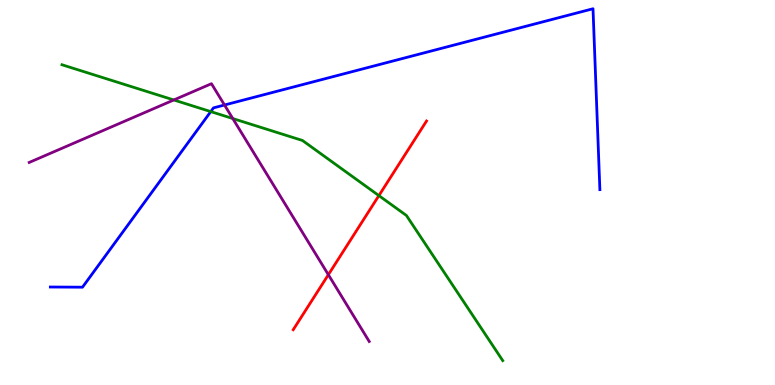[{'lines': ['blue', 'red'], 'intersections': []}, {'lines': ['green', 'red'], 'intersections': [{'x': 4.89, 'y': 4.92}]}, {'lines': ['purple', 'red'], 'intersections': [{'x': 4.24, 'y': 2.86}]}, {'lines': ['blue', 'green'], 'intersections': [{'x': 2.72, 'y': 7.1}]}, {'lines': ['blue', 'purple'], 'intersections': [{'x': 2.9, 'y': 7.27}]}, {'lines': ['green', 'purple'], 'intersections': [{'x': 2.24, 'y': 7.4}, {'x': 3.0, 'y': 6.92}]}]